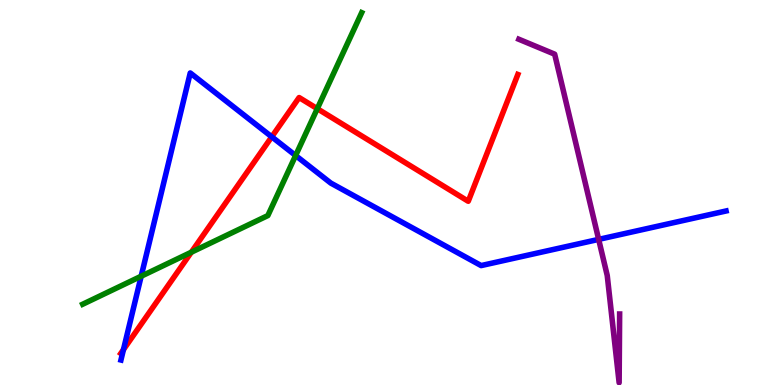[{'lines': ['blue', 'red'], 'intersections': [{'x': 1.59, 'y': 0.919}, {'x': 3.51, 'y': 6.45}]}, {'lines': ['green', 'red'], 'intersections': [{'x': 2.47, 'y': 3.45}, {'x': 4.09, 'y': 7.18}]}, {'lines': ['purple', 'red'], 'intersections': []}, {'lines': ['blue', 'green'], 'intersections': [{'x': 1.82, 'y': 2.83}, {'x': 3.81, 'y': 5.96}]}, {'lines': ['blue', 'purple'], 'intersections': [{'x': 7.72, 'y': 3.78}]}, {'lines': ['green', 'purple'], 'intersections': []}]